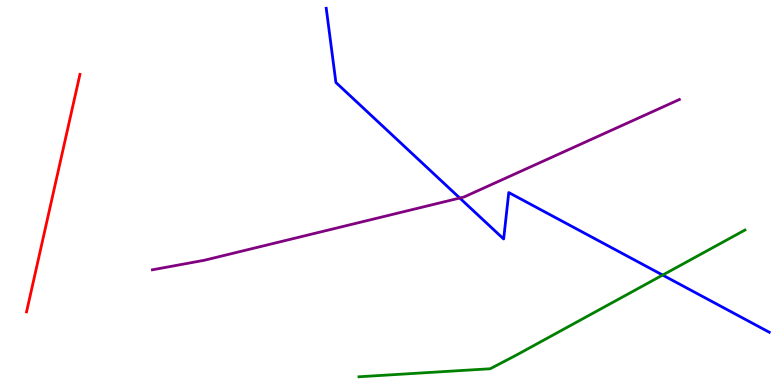[{'lines': ['blue', 'red'], 'intersections': []}, {'lines': ['green', 'red'], 'intersections': []}, {'lines': ['purple', 'red'], 'intersections': []}, {'lines': ['blue', 'green'], 'intersections': [{'x': 8.55, 'y': 2.86}]}, {'lines': ['blue', 'purple'], 'intersections': [{'x': 5.93, 'y': 4.86}]}, {'lines': ['green', 'purple'], 'intersections': []}]